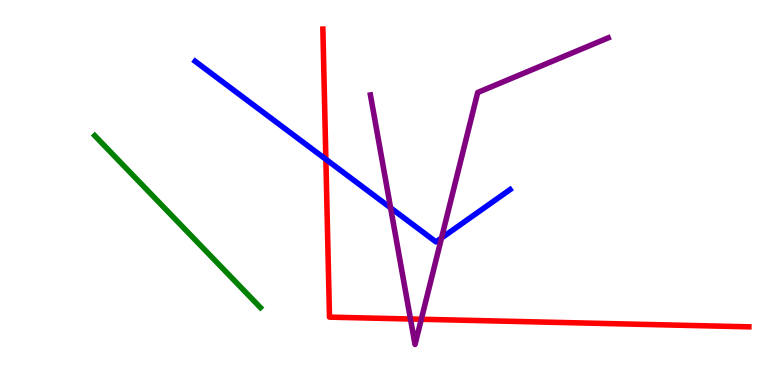[{'lines': ['blue', 'red'], 'intersections': [{'x': 4.2, 'y': 5.86}]}, {'lines': ['green', 'red'], 'intersections': []}, {'lines': ['purple', 'red'], 'intersections': [{'x': 5.3, 'y': 1.71}, {'x': 5.44, 'y': 1.71}]}, {'lines': ['blue', 'green'], 'intersections': []}, {'lines': ['blue', 'purple'], 'intersections': [{'x': 5.04, 'y': 4.6}, {'x': 5.7, 'y': 3.82}]}, {'lines': ['green', 'purple'], 'intersections': []}]